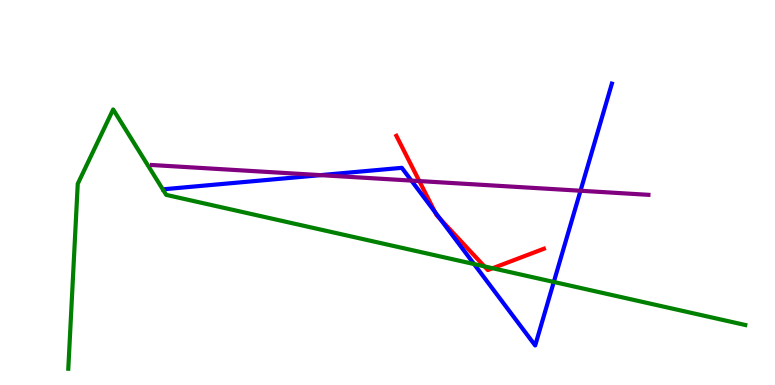[{'lines': ['blue', 'red'], 'intersections': [{'x': 5.61, 'y': 4.49}, {'x': 5.68, 'y': 4.31}]}, {'lines': ['green', 'red'], 'intersections': [{'x': 6.25, 'y': 3.08}, {'x': 6.36, 'y': 3.03}]}, {'lines': ['purple', 'red'], 'intersections': [{'x': 5.41, 'y': 5.3}]}, {'lines': ['blue', 'green'], 'intersections': [{'x': 6.12, 'y': 3.14}, {'x': 7.15, 'y': 2.68}]}, {'lines': ['blue', 'purple'], 'intersections': [{'x': 4.14, 'y': 5.45}, {'x': 5.31, 'y': 5.31}, {'x': 7.49, 'y': 5.05}]}, {'lines': ['green', 'purple'], 'intersections': []}]